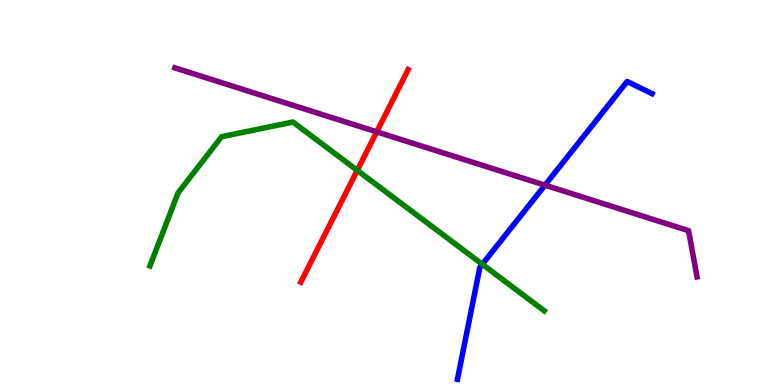[{'lines': ['blue', 'red'], 'intersections': []}, {'lines': ['green', 'red'], 'intersections': [{'x': 4.61, 'y': 5.57}]}, {'lines': ['purple', 'red'], 'intersections': [{'x': 4.86, 'y': 6.58}]}, {'lines': ['blue', 'green'], 'intersections': [{'x': 6.22, 'y': 3.14}]}, {'lines': ['blue', 'purple'], 'intersections': [{'x': 7.03, 'y': 5.19}]}, {'lines': ['green', 'purple'], 'intersections': []}]